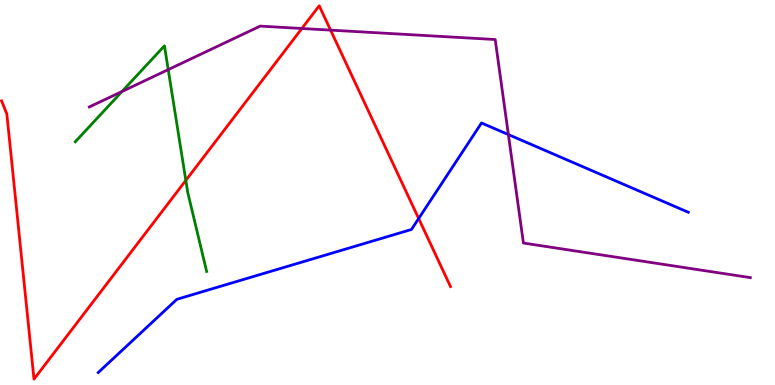[{'lines': ['blue', 'red'], 'intersections': [{'x': 5.4, 'y': 4.32}]}, {'lines': ['green', 'red'], 'intersections': [{'x': 2.4, 'y': 5.31}]}, {'lines': ['purple', 'red'], 'intersections': [{'x': 3.89, 'y': 9.26}, {'x': 4.27, 'y': 9.22}]}, {'lines': ['blue', 'green'], 'intersections': []}, {'lines': ['blue', 'purple'], 'intersections': [{'x': 6.56, 'y': 6.5}]}, {'lines': ['green', 'purple'], 'intersections': [{'x': 1.57, 'y': 7.62}, {'x': 2.17, 'y': 8.19}]}]